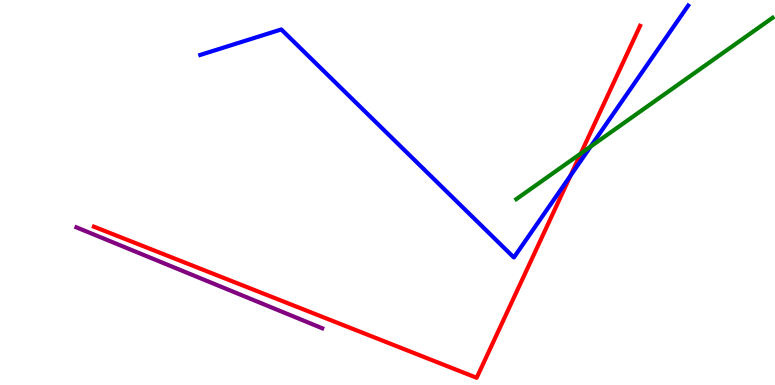[{'lines': ['blue', 'red'], 'intersections': [{'x': 7.36, 'y': 5.44}]}, {'lines': ['green', 'red'], 'intersections': [{'x': 7.49, 'y': 6.01}]}, {'lines': ['purple', 'red'], 'intersections': []}, {'lines': ['blue', 'green'], 'intersections': [{'x': 7.62, 'y': 6.19}]}, {'lines': ['blue', 'purple'], 'intersections': []}, {'lines': ['green', 'purple'], 'intersections': []}]